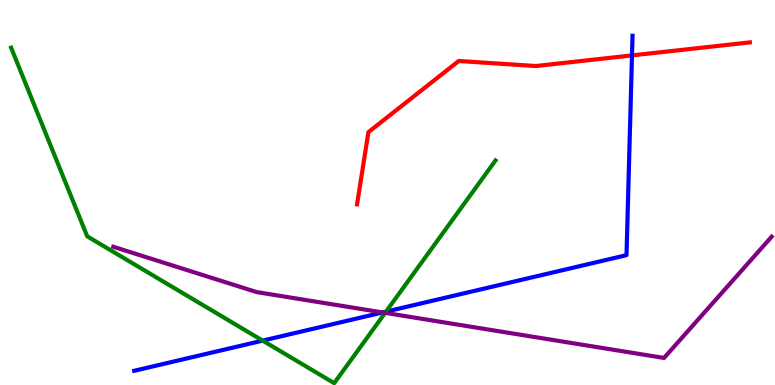[{'lines': ['blue', 'red'], 'intersections': [{'x': 8.15, 'y': 8.56}]}, {'lines': ['green', 'red'], 'intersections': []}, {'lines': ['purple', 'red'], 'intersections': []}, {'lines': ['blue', 'green'], 'intersections': [{'x': 3.39, 'y': 1.15}, {'x': 4.98, 'y': 1.9}]}, {'lines': ['blue', 'purple'], 'intersections': [{'x': 4.94, 'y': 1.88}]}, {'lines': ['green', 'purple'], 'intersections': [{'x': 4.97, 'y': 1.87}]}]